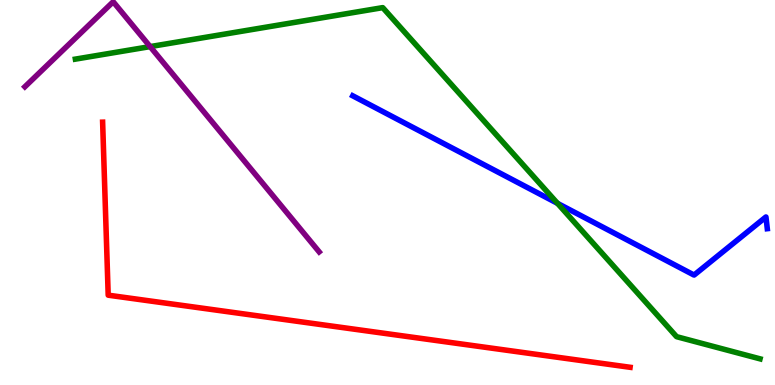[{'lines': ['blue', 'red'], 'intersections': []}, {'lines': ['green', 'red'], 'intersections': []}, {'lines': ['purple', 'red'], 'intersections': []}, {'lines': ['blue', 'green'], 'intersections': [{'x': 7.19, 'y': 4.72}]}, {'lines': ['blue', 'purple'], 'intersections': []}, {'lines': ['green', 'purple'], 'intersections': [{'x': 1.94, 'y': 8.79}]}]